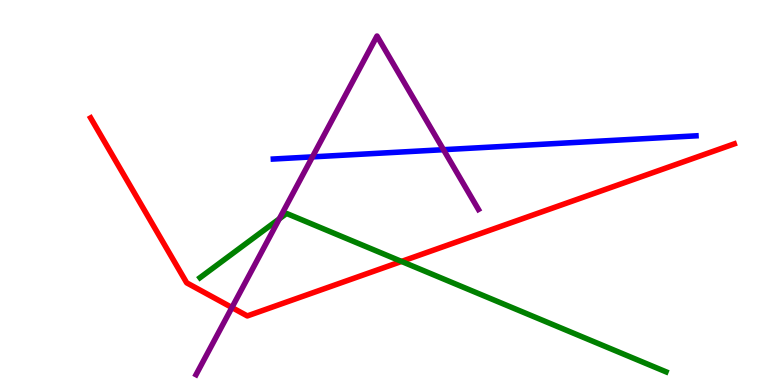[{'lines': ['blue', 'red'], 'intersections': []}, {'lines': ['green', 'red'], 'intersections': [{'x': 5.18, 'y': 3.21}]}, {'lines': ['purple', 'red'], 'intersections': [{'x': 2.99, 'y': 2.01}]}, {'lines': ['blue', 'green'], 'intersections': []}, {'lines': ['blue', 'purple'], 'intersections': [{'x': 4.03, 'y': 5.93}, {'x': 5.72, 'y': 6.11}]}, {'lines': ['green', 'purple'], 'intersections': [{'x': 3.6, 'y': 4.32}]}]